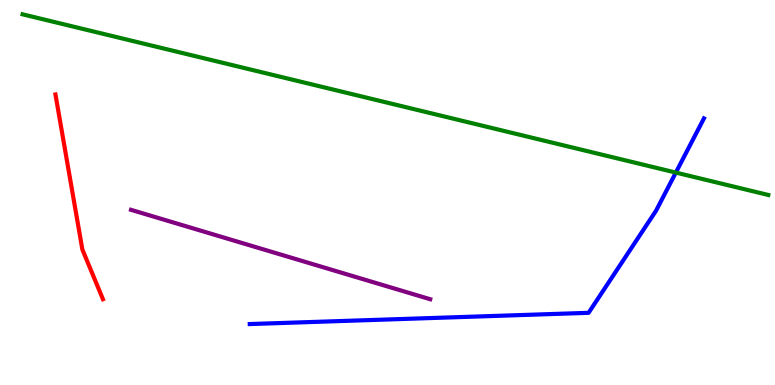[{'lines': ['blue', 'red'], 'intersections': []}, {'lines': ['green', 'red'], 'intersections': []}, {'lines': ['purple', 'red'], 'intersections': []}, {'lines': ['blue', 'green'], 'intersections': [{'x': 8.72, 'y': 5.52}]}, {'lines': ['blue', 'purple'], 'intersections': []}, {'lines': ['green', 'purple'], 'intersections': []}]